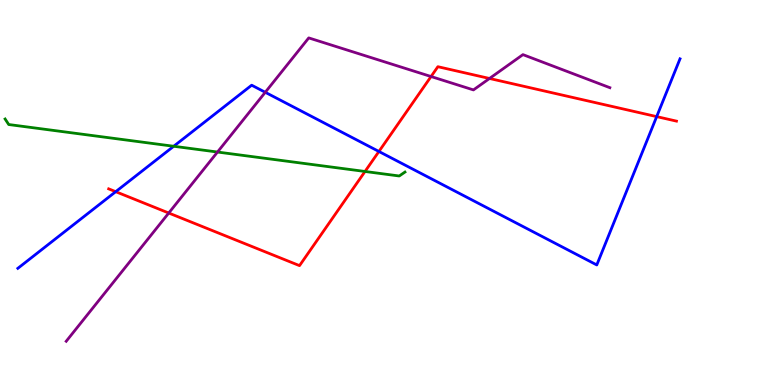[{'lines': ['blue', 'red'], 'intersections': [{'x': 1.49, 'y': 5.02}, {'x': 4.89, 'y': 6.07}, {'x': 8.47, 'y': 6.97}]}, {'lines': ['green', 'red'], 'intersections': [{'x': 4.71, 'y': 5.55}]}, {'lines': ['purple', 'red'], 'intersections': [{'x': 2.18, 'y': 4.47}, {'x': 5.56, 'y': 8.01}, {'x': 6.32, 'y': 7.96}]}, {'lines': ['blue', 'green'], 'intersections': [{'x': 2.24, 'y': 6.2}]}, {'lines': ['blue', 'purple'], 'intersections': [{'x': 3.42, 'y': 7.6}]}, {'lines': ['green', 'purple'], 'intersections': [{'x': 2.81, 'y': 6.05}]}]